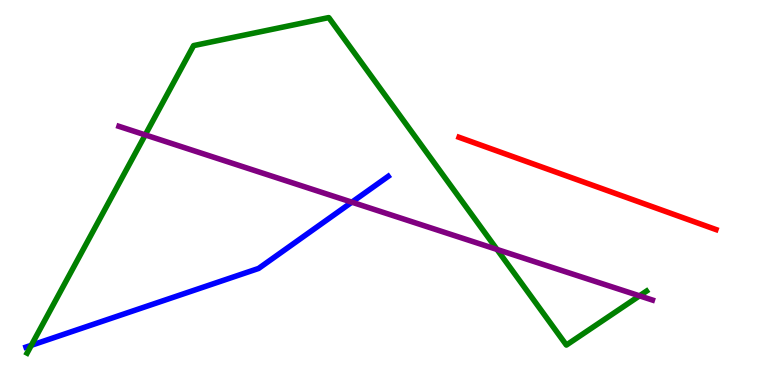[{'lines': ['blue', 'red'], 'intersections': []}, {'lines': ['green', 'red'], 'intersections': []}, {'lines': ['purple', 'red'], 'intersections': []}, {'lines': ['blue', 'green'], 'intersections': [{'x': 0.404, 'y': 1.03}]}, {'lines': ['blue', 'purple'], 'intersections': [{'x': 4.54, 'y': 4.75}]}, {'lines': ['green', 'purple'], 'intersections': [{'x': 1.87, 'y': 6.5}, {'x': 6.41, 'y': 3.52}, {'x': 8.25, 'y': 2.32}]}]